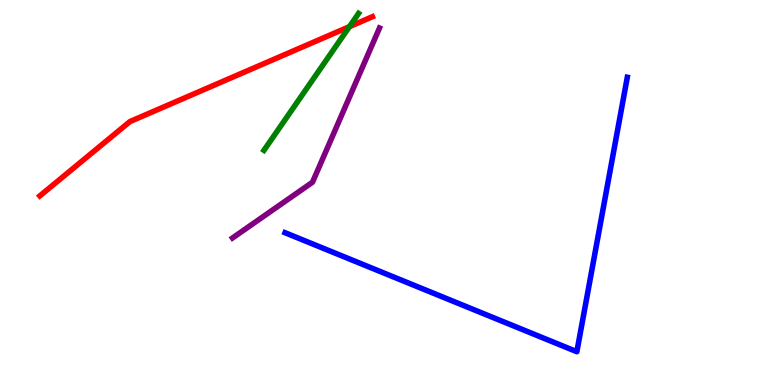[{'lines': ['blue', 'red'], 'intersections': []}, {'lines': ['green', 'red'], 'intersections': [{'x': 4.51, 'y': 9.31}]}, {'lines': ['purple', 'red'], 'intersections': []}, {'lines': ['blue', 'green'], 'intersections': []}, {'lines': ['blue', 'purple'], 'intersections': []}, {'lines': ['green', 'purple'], 'intersections': []}]